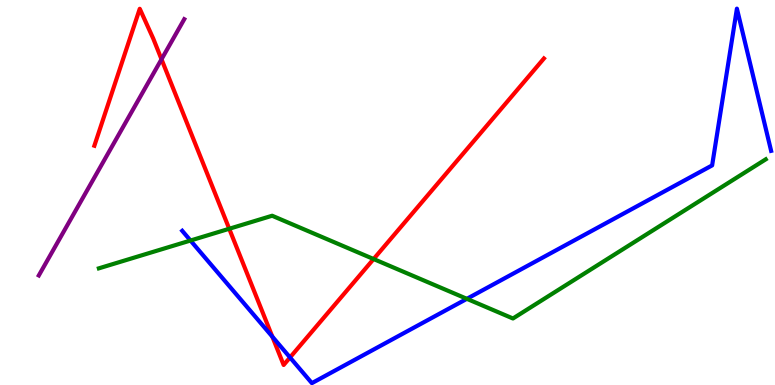[{'lines': ['blue', 'red'], 'intersections': [{'x': 3.51, 'y': 1.26}, {'x': 3.74, 'y': 0.716}]}, {'lines': ['green', 'red'], 'intersections': [{'x': 2.96, 'y': 4.06}, {'x': 4.82, 'y': 3.27}]}, {'lines': ['purple', 'red'], 'intersections': [{'x': 2.08, 'y': 8.46}]}, {'lines': ['blue', 'green'], 'intersections': [{'x': 2.46, 'y': 3.75}, {'x': 6.02, 'y': 2.24}]}, {'lines': ['blue', 'purple'], 'intersections': []}, {'lines': ['green', 'purple'], 'intersections': []}]